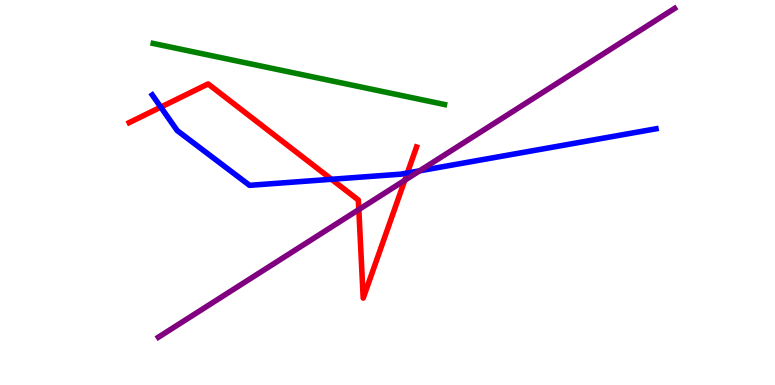[{'lines': ['blue', 'red'], 'intersections': [{'x': 2.07, 'y': 7.22}, {'x': 4.28, 'y': 5.34}, {'x': 5.26, 'y': 5.51}]}, {'lines': ['green', 'red'], 'intersections': []}, {'lines': ['purple', 'red'], 'intersections': [{'x': 4.63, 'y': 4.56}, {'x': 5.22, 'y': 5.32}]}, {'lines': ['blue', 'green'], 'intersections': []}, {'lines': ['blue', 'purple'], 'intersections': [{'x': 5.41, 'y': 5.56}]}, {'lines': ['green', 'purple'], 'intersections': []}]